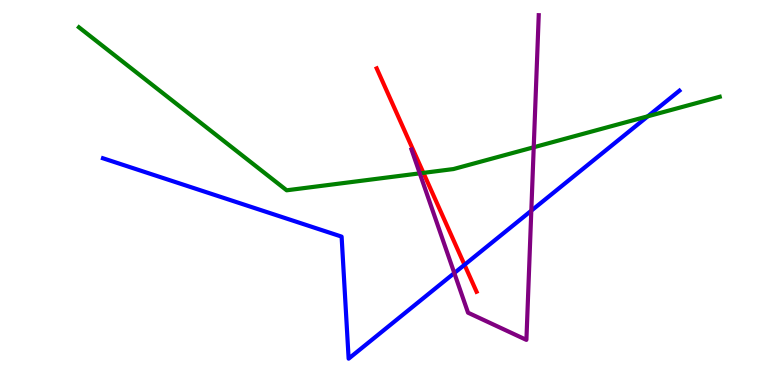[{'lines': ['blue', 'red'], 'intersections': [{'x': 5.99, 'y': 3.12}]}, {'lines': ['green', 'red'], 'intersections': [{'x': 5.46, 'y': 5.51}]}, {'lines': ['purple', 'red'], 'intersections': []}, {'lines': ['blue', 'green'], 'intersections': [{'x': 8.36, 'y': 6.98}]}, {'lines': ['blue', 'purple'], 'intersections': [{'x': 5.86, 'y': 2.91}, {'x': 6.86, 'y': 4.53}]}, {'lines': ['green', 'purple'], 'intersections': [{'x': 5.42, 'y': 5.5}, {'x': 6.89, 'y': 6.17}]}]